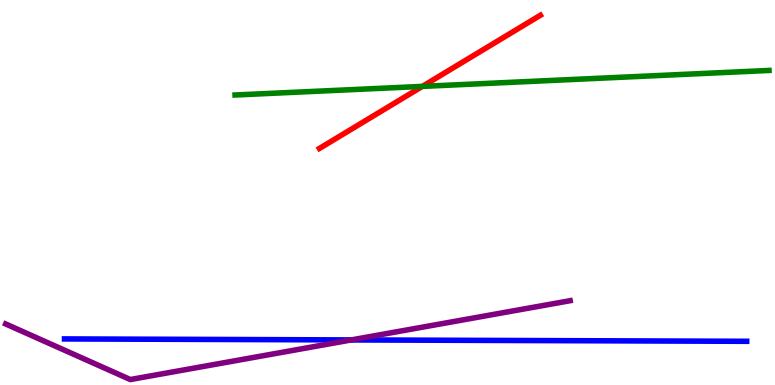[{'lines': ['blue', 'red'], 'intersections': []}, {'lines': ['green', 'red'], 'intersections': [{'x': 5.45, 'y': 7.76}]}, {'lines': ['purple', 'red'], 'intersections': []}, {'lines': ['blue', 'green'], 'intersections': []}, {'lines': ['blue', 'purple'], 'intersections': [{'x': 4.53, 'y': 1.17}]}, {'lines': ['green', 'purple'], 'intersections': []}]